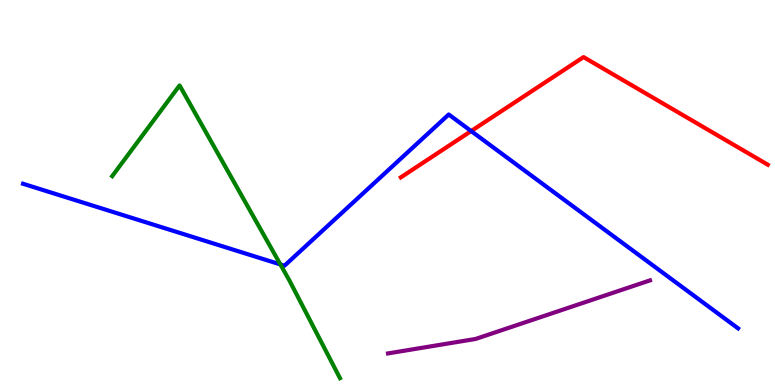[{'lines': ['blue', 'red'], 'intersections': [{'x': 6.08, 'y': 6.6}]}, {'lines': ['green', 'red'], 'intersections': []}, {'lines': ['purple', 'red'], 'intersections': []}, {'lines': ['blue', 'green'], 'intersections': [{'x': 3.62, 'y': 3.13}]}, {'lines': ['blue', 'purple'], 'intersections': []}, {'lines': ['green', 'purple'], 'intersections': []}]